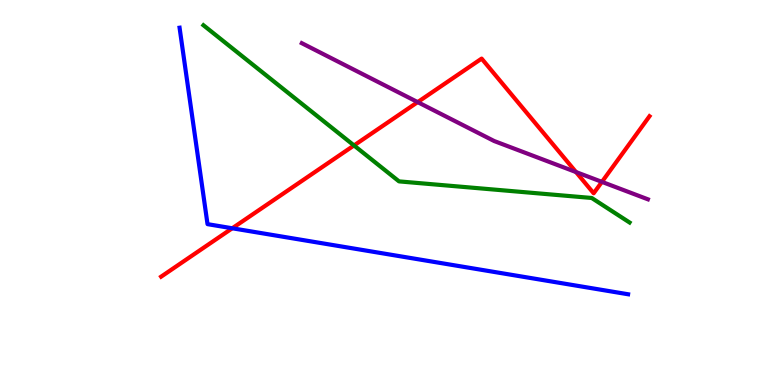[{'lines': ['blue', 'red'], 'intersections': [{'x': 3.0, 'y': 4.07}]}, {'lines': ['green', 'red'], 'intersections': [{'x': 4.57, 'y': 6.22}]}, {'lines': ['purple', 'red'], 'intersections': [{'x': 5.39, 'y': 7.35}, {'x': 7.43, 'y': 5.53}, {'x': 7.77, 'y': 5.28}]}, {'lines': ['blue', 'green'], 'intersections': []}, {'lines': ['blue', 'purple'], 'intersections': []}, {'lines': ['green', 'purple'], 'intersections': []}]